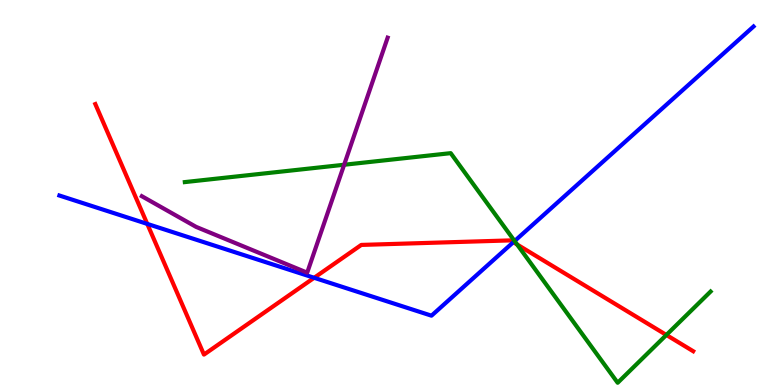[{'lines': ['blue', 'red'], 'intersections': [{'x': 1.9, 'y': 4.18}, {'x': 4.05, 'y': 2.78}, {'x': 6.62, 'y': 3.71}]}, {'lines': ['green', 'red'], 'intersections': [{'x': 6.67, 'y': 3.65}, {'x': 8.6, 'y': 1.3}]}, {'lines': ['purple', 'red'], 'intersections': []}, {'lines': ['blue', 'green'], 'intersections': [{'x': 6.64, 'y': 3.74}]}, {'lines': ['blue', 'purple'], 'intersections': []}, {'lines': ['green', 'purple'], 'intersections': [{'x': 4.44, 'y': 5.72}]}]